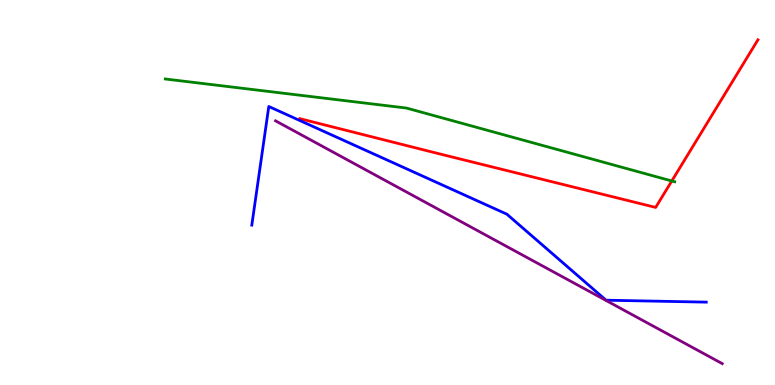[{'lines': ['blue', 'red'], 'intersections': []}, {'lines': ['green', 'red'], 'intersections': [{'x': 8.67, 'y': 5.3}]}, {'lines': ['purple', 'red'], 'intersections': []}, {'lines': ['blue', 'green'], 'intersections': []}, {'lines': ['blue', 'purple'], 'intersections': []}, {'lines': ['green', 'purple'], 'intersections': []}]